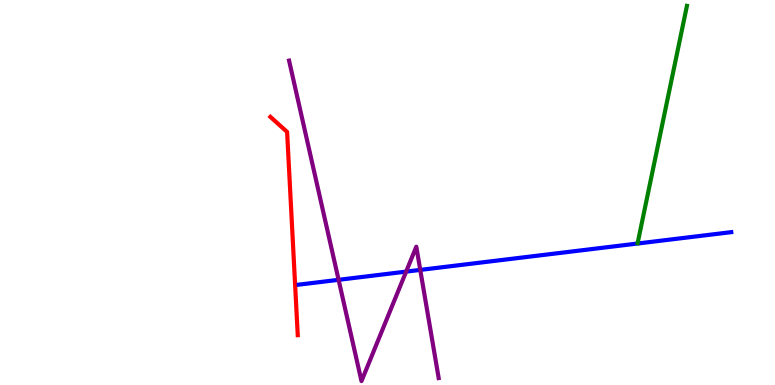[{'lines': ['blue', 'red'], 'intersections': []}, {'lines': ['green', 'red'], 'intersections': []}, {'lines': ['purple', 'red'], 'intersections': []}, {'lines': ['blue', 'green'], 'intersections': []}, {'lines': ['blue', 'purple'], 'intersections': [{'x': 4.37, 'y': 2.73}, {'x': 5.24, 'y': 2.94}, {'x': 5.42, 'y': 2.99}]}, {'lines': ['green', 'purple'], 'intersections': []}]